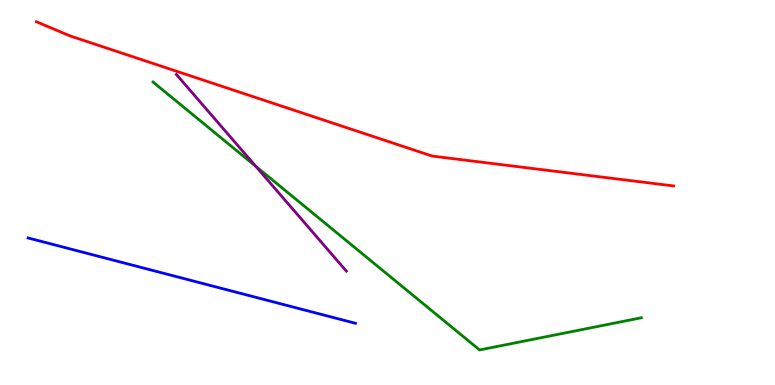[{'lines': ['blue', 'red'], 'intersections': []}, {'lines': ['green', 'red'], 'intersections': []}, {'lines': ['purple', 'red'], 'intersections': []}, {'lines': ['blue', 'green'], 'intersections': []}, {'lines': ['blue', 'purple'], 'intersections': []}, {'lines': ['green', 'purple'], 'intersections': [{'x': 3.3, 'y': 5.68}]}]